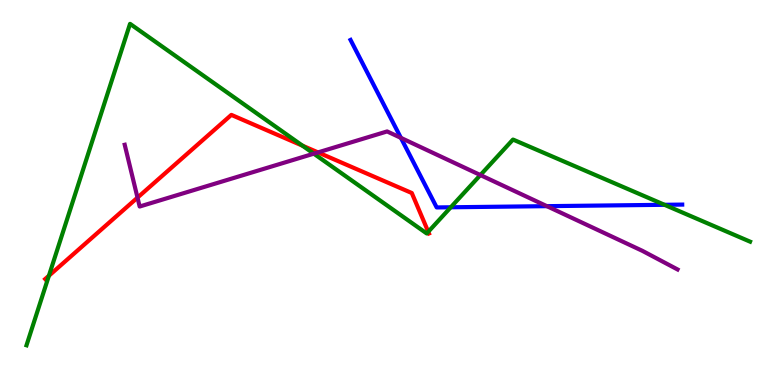[{'lines': ['blue', 'red'], 'intersections': []}, {'lines': ['green', 'red'], 'intersections': [{'x': 0.631, 'y': 2.84}, {'x': 3.9, 'y': 6.22}, {'x': 5.53, 'y': 3.98}]}, {'lines': ['purple', 'red'], 'intersections': [{'x': 1.77, 'y': 4.87}, {'x': 4.1, 'y': 6.04}]}, {'lines': ['blue', 'green'], 'intersections': [{'x': 5.82, 'y': 4.62}, {'x': 8.57, 'y': 4.68}]}, {'lines': ['blue', 'purple'], 'intersections': [{'x': 5.17, 'y': 6.42}, {'x': 7.06, 'y': 4.65}]}, {'lines': ['green', 'purple'], 'intersections': [{'x': 4.05, 'y': 6.01}, {'x': 6.2, 'y': 5.45}]}]